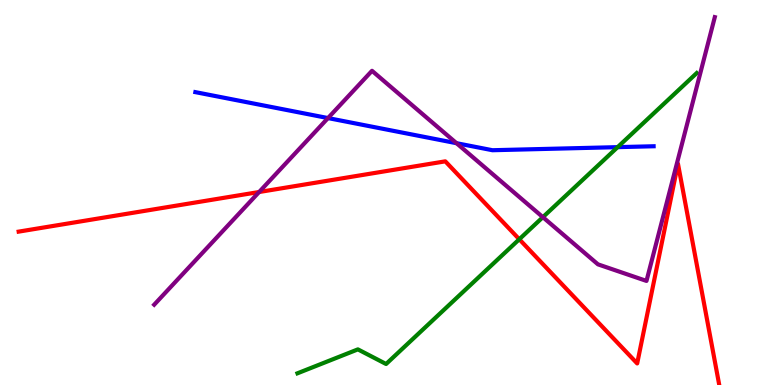[{'lines': ['blue', 'red'], 'intersections': []}, {'lines': ['green', 'red'], 'intersections': [{'x': 6.7, 'y': 3.79}]}, {'lines': ['purple', 'red'], 'intersections': [{'x': 3.34, 'y': 5.01}]}, {'lines': ['blue', 'green'], 'intersections': [{'x': 7.97, 'y': 6.18}]}, {'lines': ['blue', 'purple'], 'intersections': [{'x': 4.23, 'y': 6.93}, {'x': 5.89, 'y': 6.28}]}, {'lines': ['green', 'purple'], 'intersections': [{'x': 7.0, 'y': 4.36}]}]